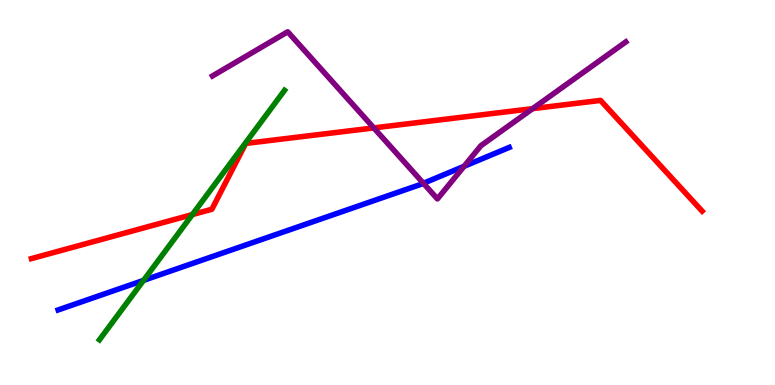[{'lines': ['blue', 'red'], 'intersections': []}, {'lines': ['green', 'red'], 'intersections': [{'x': 2.48, 'y': 4.43}]}, {'lines': ['purple', 'red'], 'intersections': [{'x': 4.82, 'y': 6.68}, {'x': 6.87, 'y': 7.18}]}, {'lines': ['blue', 'green'], 'intersections': [{'x': 1.85, 'y': 2.72}]}, {'lines': ['blue', 'purple'], 'intersections': [{'x': 5.46, 'y': 5.24}, {'x': 5.99, 'y': 5.68}]}, {'lines': ['green', 'purple'], 'intersections': []}]